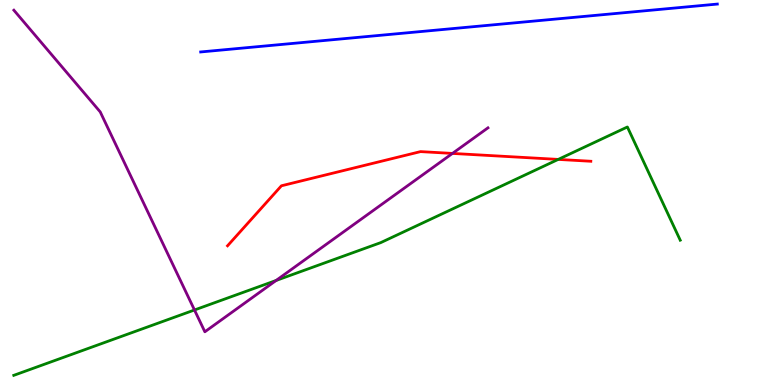[{'lines': ['blue', 'red'], 'intersections': []}, {'lines': ['green', 'red'], 'intersections': [{'x': 7.2, 'y': 5.86}]}, {'lines': ['purple', 'red'], 'intersections': [{'x': 5.84, 'y': 6.01}]}, {'lines': ['blue', 'green'], 'intersections': []}, {'lines': ['blue', 'purple'], 'intersections': []}, {'lines': ['green', 'purple'], 'intersections': [{'x': 2.51, 'y': 1.95}, {'x': 3.56, 'y': 2.71}]}]